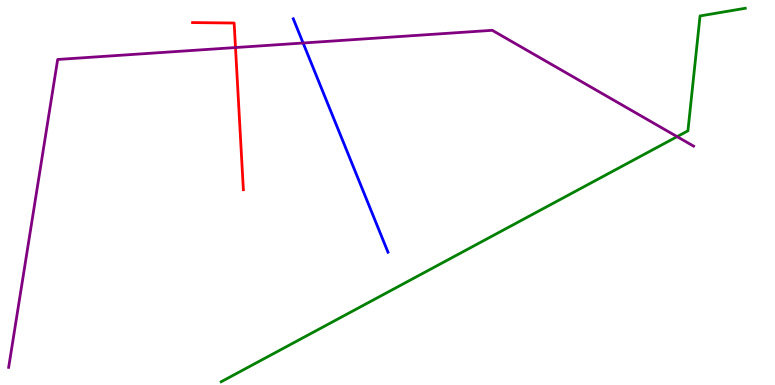[{'lines': ['blue', 'red'], 'intersections': []}, {'lines': ['green', 'red'], 'intersections': []}, {'lines': ['purple', 'red'], 'intersections': [{'x': 3.04, 'y': 8.77}]}, {'lines': ['blue', 'green'], 'intersections': []}, {'lines': ['blue', 'purple'], 'intersections': [{'x': 3.91, 'y': 8.88}]}, {'lines': ['green', 'purple'], 'intersections': [{'x': 8.74, 'y': 6.45}]}]